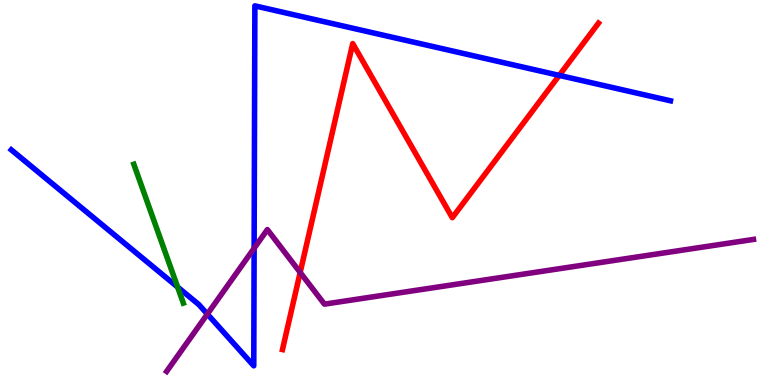[{'lines': ['blue', 'red'], 'intersections': [{'x': 7.22, 'y': 8.04}]}, {'lines': ['green', 'red'], 'intersections': []}, {'lines': ['purple', 'red'], 'intersections': [{'x': 3.87, 'y': 2.92}]}, {'lines': ['blue', 'green'], 'intersections': [{'x': 2.29, 'y': 2.54}]}, {'lines': ['blue', 'purple'], 'intersections': [{'x': 2.68, 'y': 1.84}, {'x': 3.28, 'y': 3.55}]}, {'lines': ['green', 'purple'], 'intersections': []}]